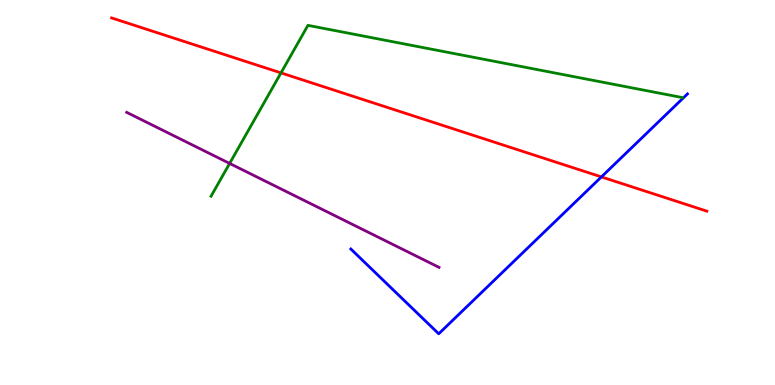[{'lines': ['blue', 'red'], 'intersections': [{'x': 7.76, 'y': 5.4}]}, {'lines': ['green', 'red'], 'intersections': [{'x': 3.63, 'y': 8.11}]}, {'lines': ['purple', 'red'], 'intersections': []}, {'lines': ['blue', 'green'], 'intersections': []}, {'lines': ['blue', 'purple'], 'intersections': []}, {'lines': ['green', 'purple'], 'intersections': [{'x': 2.96, 'y': 5.75}]}]